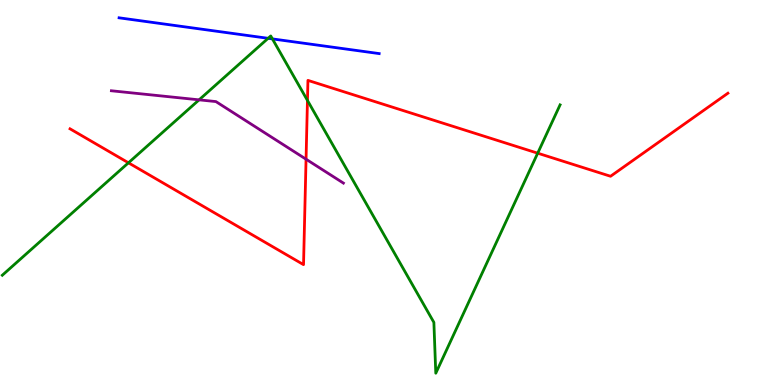[{'lines': ['blue', 'red'], 'intersections': []}, {'lines': ['green', 'red'], 'intersections': [{'x': 1.66, 'y': 5.77}, {'x': 3.97, 'y': 7.39}, {'x': 6.94, 'y': 6.02}]}, {'lines': ['purple', 'red'], 'intersections': [{'x': 3.95, 'y': 5.86}]}, {'lines': ['blue', 'green'], 'intersections': [{'x': 3.46, 'y': 9.0}, {'x': 3.52, 'y': 8.99}]}, {'lines': ['blue', 'purple'], 'intersections': []}, {'lines': ['green', 'purple'], 'intersections': [{'x': 2.57, 'y': 7.41}]}]